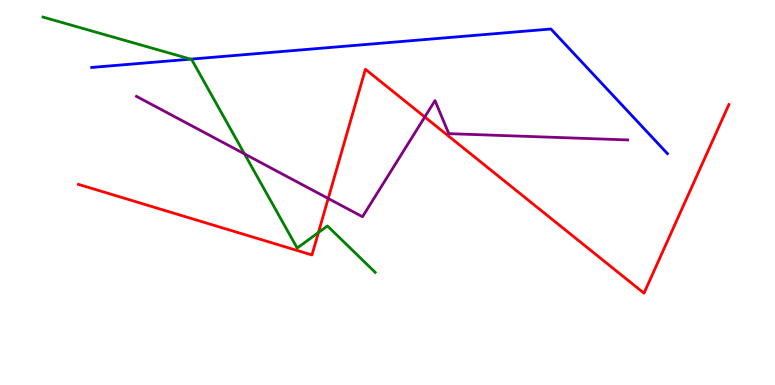[{'lines': ['blue', 'red'], 'intersections': []}, {'lines': ['green', 'red'], 'intersections': [{'x': 4.11, 'y': 3.96}]}, {'lines': ['purple', 'red'], 'intersections': [{'x': 4.24, 'y': 4.84}, {'x': 5.48, 'y': 6.96}]}, {'lines': ['blue', 'green'], 'intersections': [{'x': 2.46, 'y': 8.46}]}, {'lines': ['blue', 'purple'], 'intersections': []}, {'lines': ['green', 'purple'], 'intersections': [{'x': 3.15, 'y': 6.0}]}]